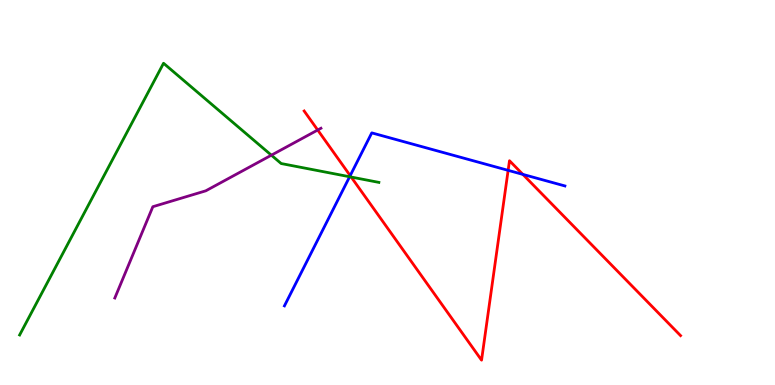[{'lines': ['blue', 'red'], 'intersections': [{'x': 4.52, 'y': 5.44}, {'x': 6.56, 'y': 5.58}, {'x': 6.75, 'y': 5.47}]}, {'lines': ['green', 'red'], 'intersections': [{'x': 4.53, 'y': 5.4}]}, {'lines': ['purple', 'red'], 'intersections': [{'x': 4.1, 'y': 6.62}]}, {'lines': ['blue', 'green'], 'intersections': [{'x': 4.51, 'y': 5.41}]}, {'lines': ['blue', 'purple'], 'intersections': []}, {'lines': ['green', 'purple'], 'intersections': [{'x': 3.5, 'y': 5.97}]}]